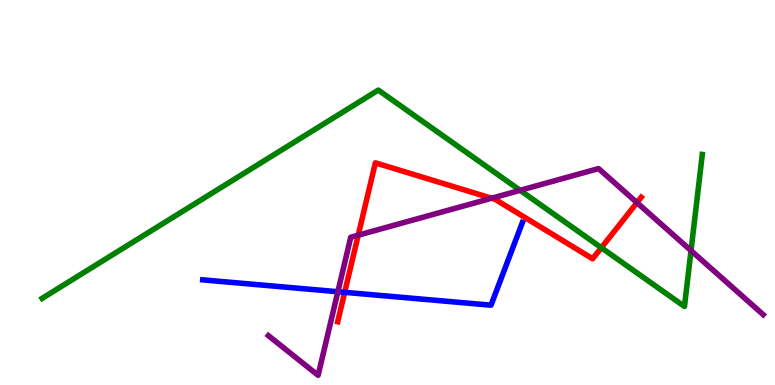[{'lines': ['blue', 'red'], 'intersections': [{'x': 4.45, 'y': 2.41}]}, {'lines': ['green', 'red'], 'intersections': [{'x': 7.76, 'y': 3.57}]}, {'lines': ['purple', 'red'], 'intersections': [{'x': 4.62, 'y': 3.89}, {'x': 6.34, 'y': 4.85}, {'x': 8.22, 'y': 4.74}]}, {'lines': ['blue', 'green'], 'intersections': []}, {'lines': ['blue', 'purple'], 'intersections': [{'x': 4.36, 'y': 2.42}]}, {'lines': ['green', 'purple'], 'intersections': [{'x': 6.71, 'y': 5.06}, {'x': 8.92, 'y': 3.49}]}]